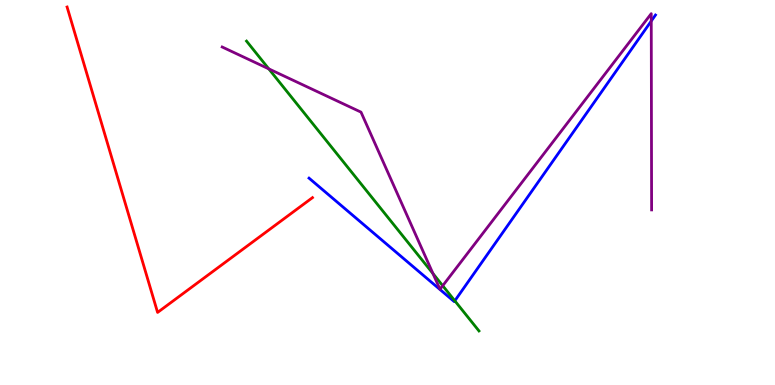[{'lines': ['blue', 'red'], 'intersections': []}, {'lines': ['green', 'red'], 'intersections': []}, {'lines': ['purple', 'red'], 'intersections': []}, {'lines': ['blue', 'green'], 'intersections': [{'x': 5.87, 'y': 2.19}]}, {'lines': ['blue', 'purple'], 'intersections': [{'x': 8.4, 'y': 9.45}]}, {'lines': ['green', 'purple'], 'intersections': [{'x': 3.47, 'y': 8.21}, {'x': 5.59, 'y': 2.89}, {'x': 5.71, 'y': 2.58}]}]